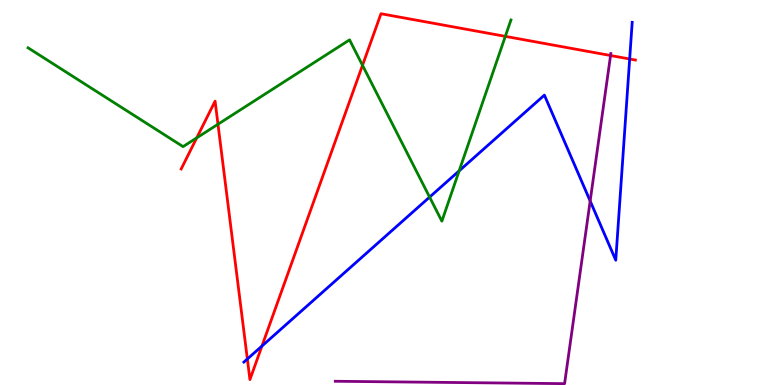[{'lines': ['blue', 'red'], 'intersections': [{'x': 3.19, 'y': 0.675}, {'x': 3.38, 'y': 1.01}, {'x': 8.12, 'y': 8.47}]}, {'lines': ['green', 'red'], 'intersections': [{'x': 2.54, 'y': 6.42}, {'x': 2.81, 'y': 6.77}, {'x': 4.68, 'y': 8.3}, {'x': 6.52, 'y': 9.06}]}, {'lines': ['purple', 'red'], 'intersections': [{'x': 7.88, 'y': 8.56}]}, {'lines': ['blue', 'green'], 'intersections': [{'x': 5.54, 'y': 4.88}, {'x': 5.92, 'y': 5.56}]}, {'lines': ['blue', 'purple'], 'intersections': [{'x': 7.62, 'y': 4.78}]}, {'lines': ['green', 'purple'], 'intersections': []}]